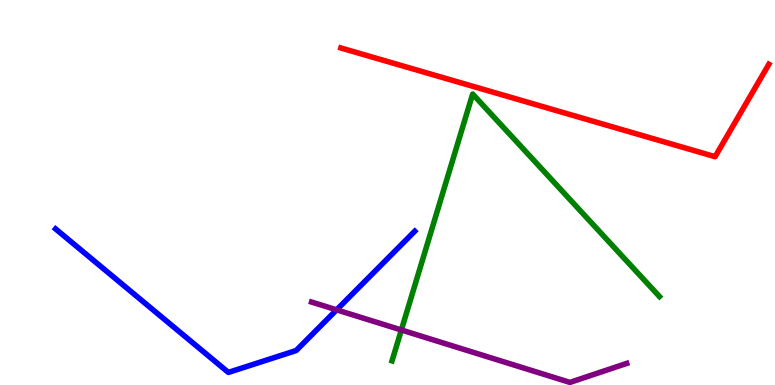[{'lines': ['blue', 'red'], 'intersections': []}, {'lines': ['green', 'red'], 'intersections': []}, {'lines': ['purple', 'red'], 'intersections': []}, {'lines': ['blue', 'green'], 'intersections': []}, {'lines': ['blue', 'purple'], 'intersections': [{'x': 4.34, 'y': 1.95}]}, {'lines': ['green', 'purple'], 'intersections': [{'x': 5.18, 'y': 1.43}]}]